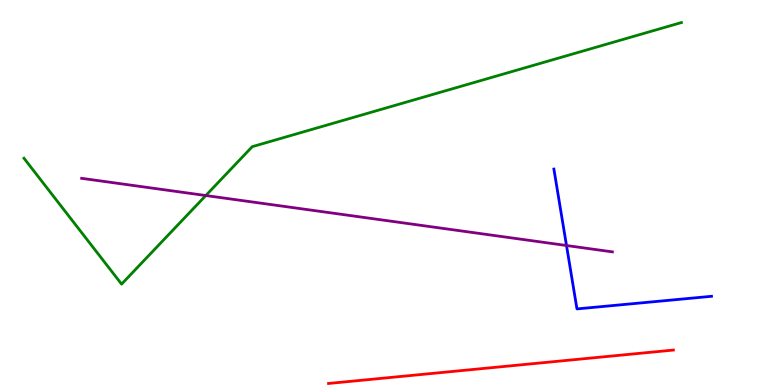[{'lines': ['blue', 'red'], 'intersections': []}, {'lines': ['green', 'red'], 'intersections': []}, {'lines': ['purple', 'red'], 'intersections': []}, {'lines': ['blue', 'green'], 'intersections': []}, {'lines': ['blue', 'purple'], 'intersections': [{'x': 7.31, 'y': 3.62}]}, {'lines': ['green', 'purple'], 'intersections': [{'x': 2.66, 'y': 4.92}]}]